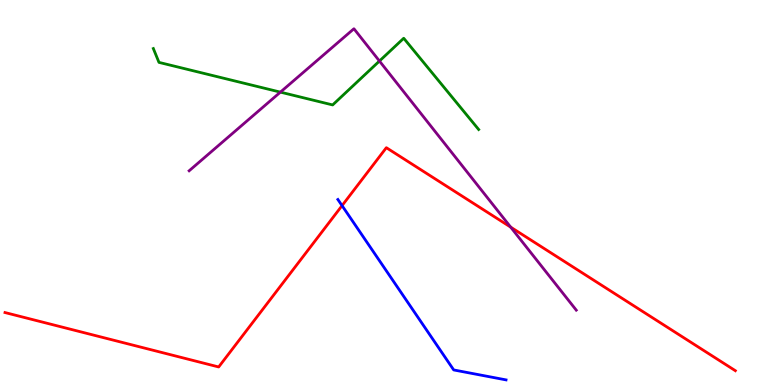[{'lines': ['blue', 'red'], 'intersections': [{'x': 4.41, 'y': 4.66}]}, {'lines': ['green', 'red'], 'intersections': []}, {'lines': ['purple', 'red'], 'intersections': [{'x': 6.59, 'y': 4.1}]}, {'lines': ['blue', 'green'], 'intersections': []}, {'lines': ['blue', 'purple'], 'intersections': []}, {'lines': ['green', 'purple'], 'intersections': [{'x': 3.62, 'y': 7.61}, {'x': 4.9, 'y': 8.41}]}]